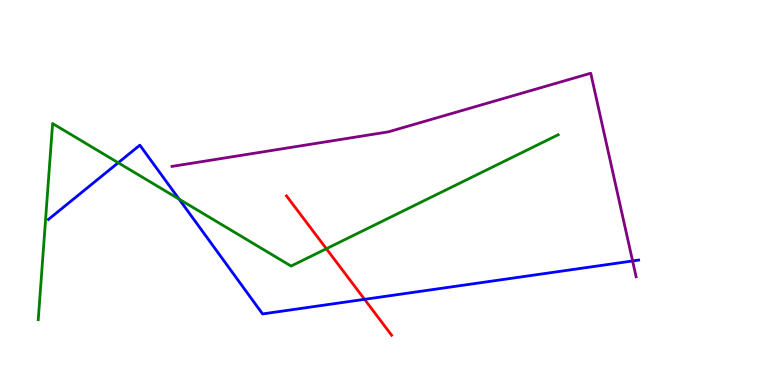[{'lines': ['blue', 'red'], 'intersections': [{'x': 4.7, 'y': 2.23}]}, {'lines': ['green', 'red'], 'intersections': [{'x': 4.21, 'y': 3.54}]}, {'lines': ['purple', 'red'], 'intersections': []}, {'lines': ['blue', 'green'], 'intersections': [{'x': 1.53, 'y': 5.77}, {'x': 2.31, 'y': 4.83}]}, {'lines': ['blue', 'purple'], 'intersections': [{'x': 8.16, 'y': 3.22}]}, {'lines': ['green', 'purple'], 'intersections': []}]